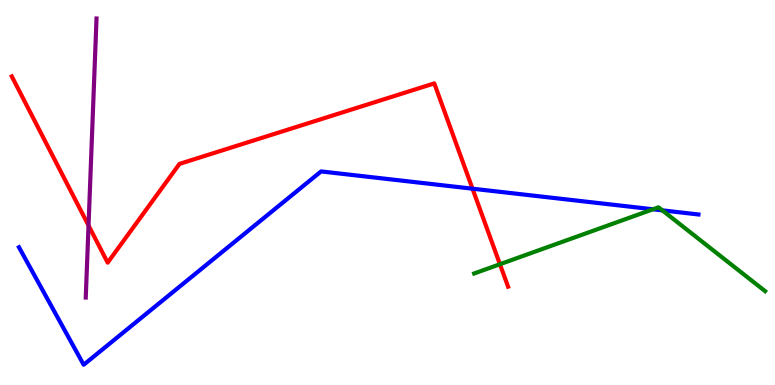[{'lines': ['blue', 'red'], 'intersections': [{'x': 6.1, 'y': 5.1}]}, {'lines': ['green', 'red'], 'intersections': [{'x': 6.45, 'y': 3.14}]}, {'lines': ['purple', 'red'], 'intersections': [{'x': 1.14, 'y': 4.14}]}, {'lines': ['blue', 'green'], 'intersections': [{'x': 8.43, 'y': 4.56}, {'x': 8.55, 'y': 4.54}]}, {'lines': ['blue', 'purple'], 'intersections': []}, {'lines': ['green', 'purple'], 'intersections': []}]